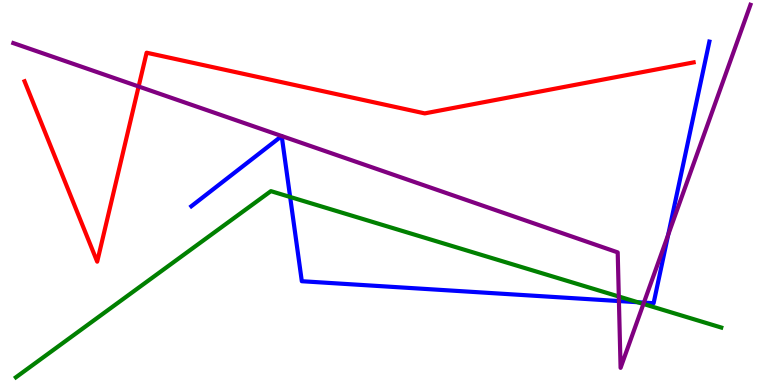[{'lines': ['blue', 'red'], 'intersections': []}, {'lines': ['green', 'red'], 'intersections': []}, {'lines': ['purple', 'red'], 'intersections': [{'x': 1.79, 'y': 7.75}]}, {'lines': ['blue', 'green'], 'intersections': [{'x': 3.74, 'y': 4.88}, {'x': 8.23, 'y': 2.15}]}, {'lines': ['blue', 'purple'], 'intersections': [{'x': 7.99, 'y': 2.18}, {'x': 8.31, 'y': 2.14}, {'x': 8.62, 'y': 3.9}]}, {'lines': ['green', 'purple'], 'intersections': [{'x': 7.98, 'y': 2.3}, {'x': 8.3, 'y': 2.1}]}]